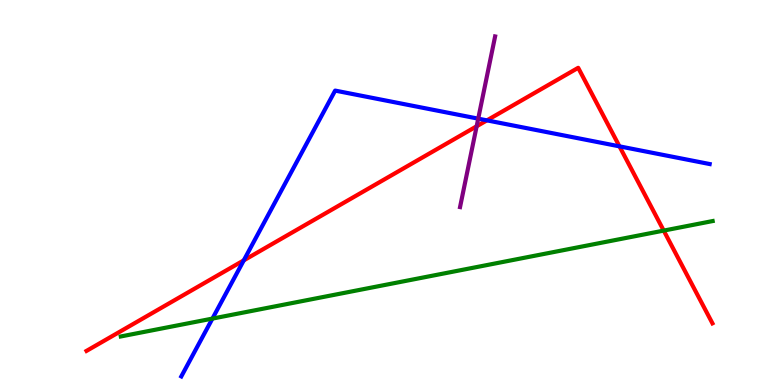[{'lines': ['blue', 'red'], 'intersections': [{'x': 3.15, 'y': 3.24}, {'x': 6.28, 'y': 6.87}, {'x': 7.99, 'y': 6.2}]}, {'lines': ['green', 'red'], 'intersections': [{'x': 8.56, 'y': 4.01}]}, {'lines': ['purple', 'red'], 'intersections': [{'x': 6.15, 'y': 6.72}]}, {'lines': ['blue', 'green'], 'intersections': [{'x': 2.74, 'y': 1.72}]}, {'lines': ['blue', 'purple'], 'intersections': [{'x': 6.17, 'y': 6.92}]}, {'lines': ['green', 'purple'], 'intersections': []}]